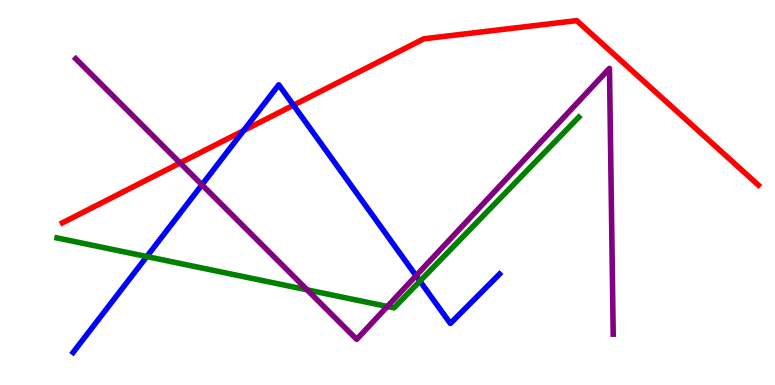[{'lines': ['blue', 'red'], 'intersections': [{'x': 3.14, 'y': 6.61}, {'x': 3.79, 'y': 7.27}]}, {'lines': ['green', 'red'], 'intersections': []}, {'lines': ['purple', 'red'], 'intersections': [{'x': 2.32, 'y': 5.77}]}, {'lines': ['blue', 'green'], 'intersections': [{'x': 1.89, 'y': 3.34}, {'x': 5.42, 'y': 2.7}]}, {'lines': ['blue', 'purple'], 'intersections': [{'x': 2.61, 'y': 5.2}, {'x': 5.37, 'y': 2.84}]}, {'lines': ['green', 'purple'], 'intersections': [{'x': 3.96, 'y': 2.47}, {'x': 5.0, 'y': 2.04}]}]